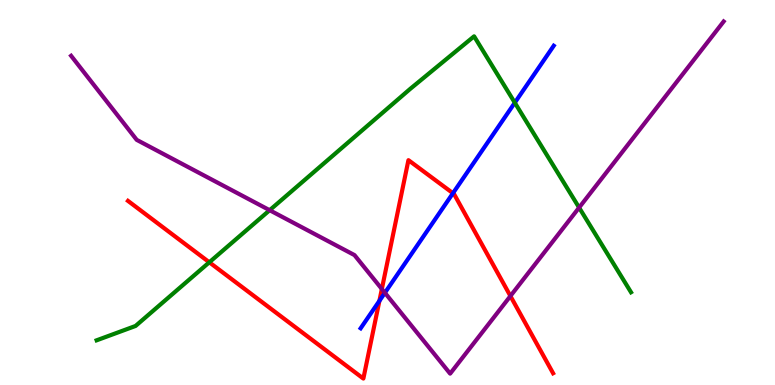[{'lines': ['blue', 'red'], 'intersections': [{'x': 4.9, 'y': 2.19}, {'x': 5.84, 'y': 4.98}]}, {'lines': ['green', 'red'], 'intersections': [{'x': 2.7, 'y': 3.19}]}, {'lines': ['purple', 'red'], 'intersections': [{'x': 4.93, 'y': 2.49}, {'x': 6.59, 'y': 2.31}]}, {'lines': ['blue', 'green'], 'intersections': [{'x': 6.64, 'y': 7.33}]}, {'lines': ['blue', 'purple'], 'intersections': [{'x': 4.97, 'y': 2.39}]}, {'lines': ['green', 'purple'], 'intersections': [{'x': 3.48, 'y': 4.54}, {'x': 7.47, 'y': 4.61}]}]